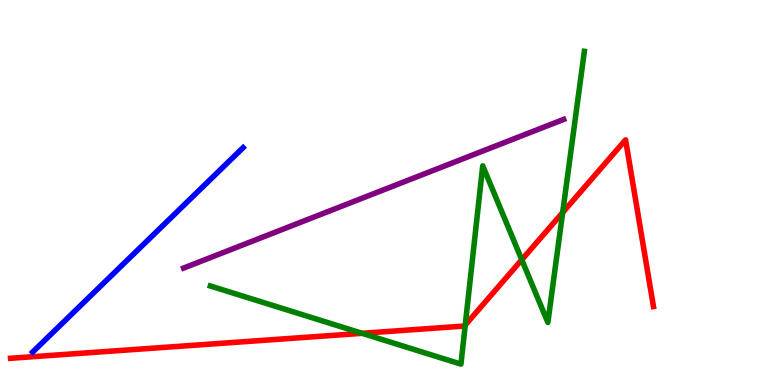[{'lines': ['blue', 'red'], 'intersections': []}, {'lines': ['green', 'red'], 'intersections': [{'x': 4.67, 'y': 1.34}, {'x': 6.0, 'y': 1.56}, {'x': 6.73, 'y': 3.25}, {'x': 7.26, 'y': 4.48}]}, {'lines': ['purple', 'red'], 'intersections': []}, {'lines': ['blue', 'green'], 'intersections': []}, {'lines': ['blue', 'purple'], 'intersections': []}, {'lines': ['green', 'purple'], 'intersections': []}]